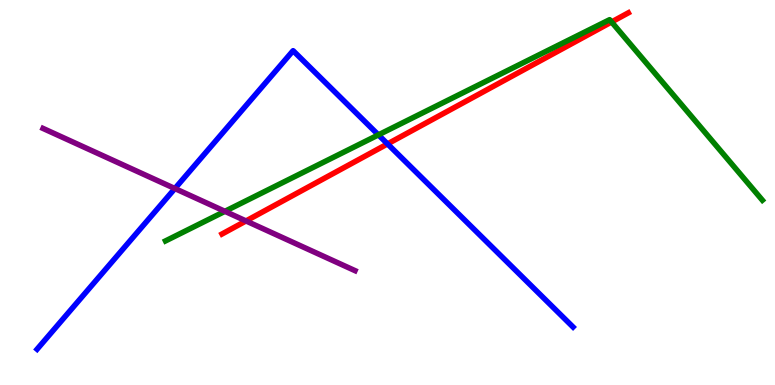[{'lines': ['blue', 'red'], 'intersections': [{'x': 5.0, 'y': 6.26}]}, {'lines': ['green', 'red'], 'intersections': [{'x': 7.89, 'y': 9.43}]}, {'lines': ['purple', 'red'], 'intersections': [{'x': 3.17, 'y': 4.26}]}, {'lines': ['blue', 'green'], 'intersections': [{'x': 4.88, 'y': 6.5}]}, {'lines': ['blue', 'purple'], 'intersections': [{'x': 2.26, 'y': 5.1}]}, {'lines': ['green', 'purple'], 'intersections': [{'x': 2.9, 'y': 4.51}]}]